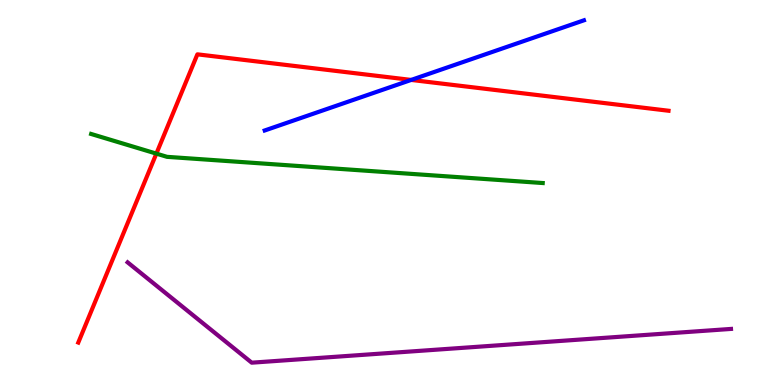[{'lines': ['blue', 'red'], 'intersections': [{'x': 5.31, 'y': 7.92}]}, {'lines': ['green', 'red'], 'intersections': [{'x': 2.02, 'y': 6.01}]}, {'lines': ['purple', 'red'], 'intersections': []}, {'lines': ['blue', 'green'], 'intersections': []}, {'lines': ['blue', 'purple'], 'intersections': []}, {'lines': ['green', 'purple'], 'intersections': []}]